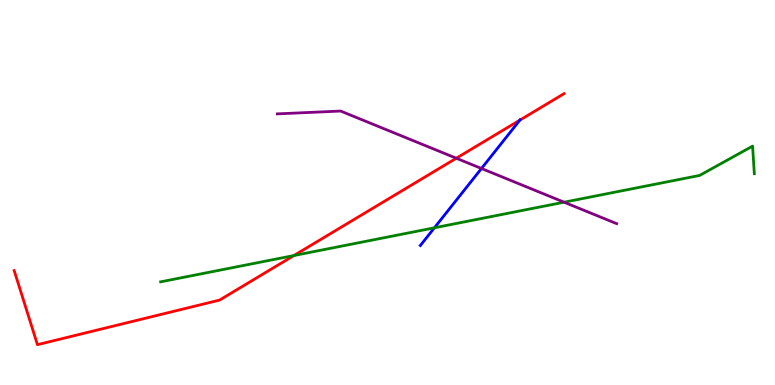[{'lines': ['blue', 'red'], 'intersections': [{'x': 6.71, 'y': 6.88}]}, {'lines': ['green', 'red'], 'intersections': [{'x': 3.79, 'y': 3.36}]}, {'lines': ['purple', 'red'], 'intersections': [{'x': 5.89, 'y': 5.89}]}, {'lines': ['blue', 'green'], 'intersections': [{'x': 5.61, 'y': 4.08}]}, {'lines': ['blue', 'purple'], 'intersections': [{'x': 6.21, 'y': 5.62}]}, {'lines': ['green', 'purple'], 'intersections': [{'x': 7.28, 'y': 4.75}]}]